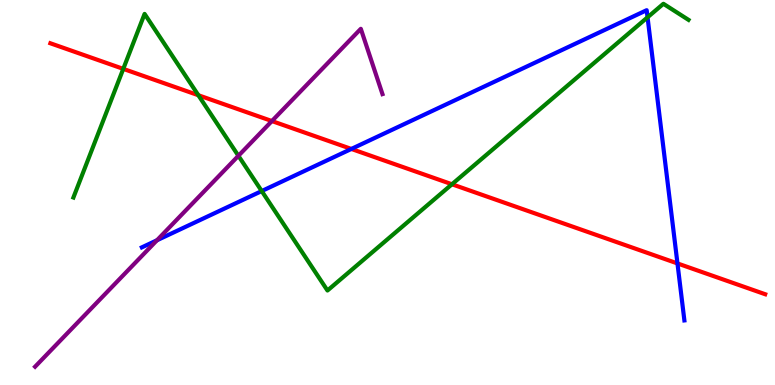[{'lines': ['blue', 'red'], 'intersections': [{'x': 4.53, 'y': 6.13}, {'x': 8.74, 'y': 3.16}]}, {'lines': ['green', 'red'], 'intersections': [{'x': 1.59, 'y': 8.21}, {'x': 2.56, 'y': 7.53}, {'x': 5.83, 'y': 5.21}]}, {'lines': ['purple', 'red'], 'intersections': [{'x': 3.51, 'y': 6.86}]}, {'lines': ['blue', 'green'], 'intersections': [{'x': 3.38, 'y': 5.04}, {'x': 8.36, 'y': 9.55}]}, {'lines': ['blue', 'purple'], 'intersections': [{'x': 2.03, 'y': 3.76}]}, {'lines': ['green', 'purple'], 'intersections': [{'x': 3.08, 'y': 5.95}]}]